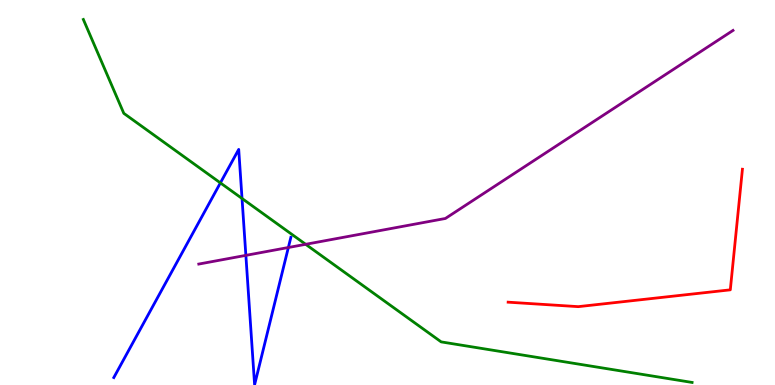[{'lines': ['blue', 'red'], 'intersections': []}, {'lines': ['green', 'red'], 'intersections': []}, {'lines': ['purple', 'red'], 'intersections': []}, {'lines': ['blue', 'green'], 'intersections': [{'x': 2.84, 'y': 5.25}, {'x': 3.12, 'y': 4.84}]}, {'lines': ['blue', 'purple'], 'intersections': [{'x': 3.17, 'y': 3.37}, {'x': 3.72, 'y': 3.57}]}, {'lines': ['green', 'purple'], 'intersections': [{'x': 3.94, 'y': 3.65}]}]